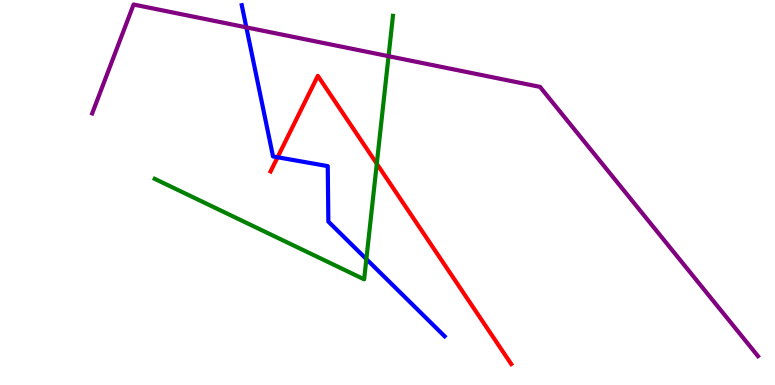[{'lines': ['blue', 'red'], 'intersections': [{'x': 3.58, 'y': 5.92}]}, {'lines': ['green', 'red'], 'intersections': [{'x': 4.86, 'y': 5.75}]}, {'lines': ['purple', 'red'], 'intersections': []}, {'lines': ['blue', 'green'], 'intersections': [{'x': 4.73, 'y': 3.27}]}, {'lines': ['blue', 'purple'], 'intersections': [{'x': 3.18, 'y': 9.29}]}, {'lines': ['green', 'purple'], 'intersections': [{'x': 5.01, 'y': 8.54}]}]